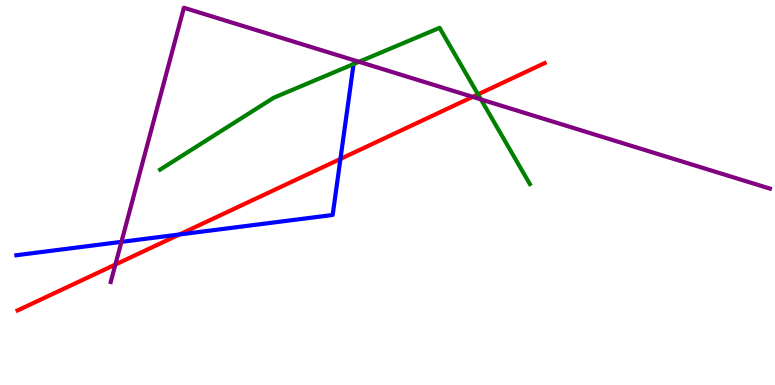[{'lines': ['blue', 'red'], 'intersections': [{'x': 2.32, 'y': 3.91}, {'x': 4.39, 'y': 5.87}]}, {'lines': ['green', 'red'], 'intersections': [{'x': 6.17, 'y': 7.55}]}, {'lines': ['purple', 'red'], 'intersections': [{'x': 1.49, 'y': 3.13}, {'x': 6.1, 'y': 7.48}]}, {'lines': ['blue', 'green'], 'intersections': []}, {'lines': ['blue', 'purple'], 'intersections': [{'x': 1.57, 'y': 3.72}]}, {'lines': ['green', 'purple'], 'intersections': [{'x': 4.63, 'y': 8.39}, {'x': 6.21, 'y': 7.42}]}]